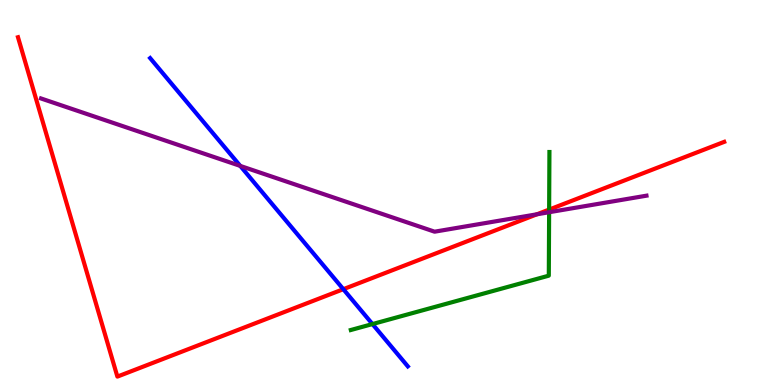[{'lines': ['blue', 'red'], 'intersections': [{'x': 4.43, 'y': 2.49}]}, {'lines': ['green', 'red'], 'intersections': [{'x': 7.09, 'y': 4.56}]}, {'lines': ['purple', 'red'], 'intersections': [{'x': 6.93, 'y': 4.43}]}, {'lines': ['blue', 'green'], 'intersections': [{'x': 4.81, 'y': 1.58}]}, {'lines': ['blue', 'purple'], 'intersections': [{'x': 3.1, 'y': 5.69}]}, {'lines': ['green', 'purple'], 'intersections': [{'x': 7.09, 'y': 4.49}]}]